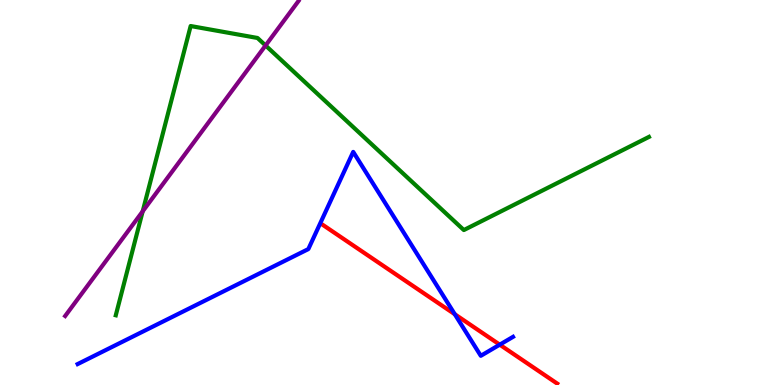[{'lines': ['blue', 'red'], 'intersections': [{'x': 5.87, 'y': 1.84}, {'x': 6.45, 'y': 1.05}]}, {'lines': ['green', 'red'], 'intersections': []}, {'lines': ['purple', 'red'], 'intersections': []}, {'lines': ['blue', 'green'], 'intersections': []}, {'lines': ['blue', 'purple'], 'intersections': []}, {'lines': ['green', 'purple'], 'intersections': [{'x': 1.84, 'y': 4.51}, {'x': 3.43, 'y': 8.82}]}]